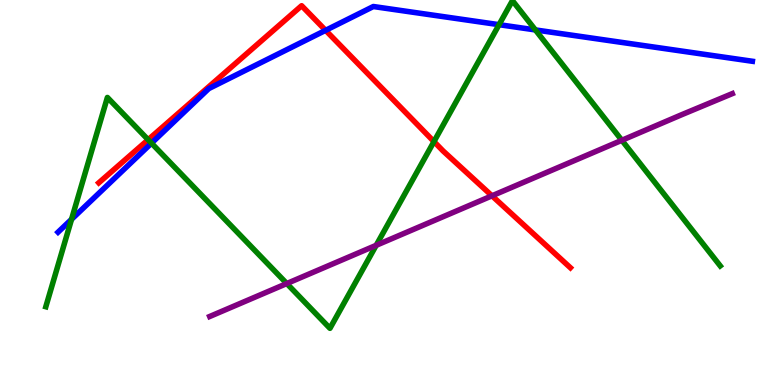[{'lines': ['blue', 'red'], 'intersections': [{'x': 4.2, 'y': 9.21}]}, {'lines': ['green', 'red'], 'intersections': [{'x': 1.91, 'y': 6.37}, {'x': 5.6, 'y': 6.32}]}, {'lines': ['purple', 'red'], 'intersections': [{'x': 6.35, 'y': 4.91}]}, {'lines': ['blue', 'green'], 'intersections': [{'x': 0.923, 'y': 4.3}, {'x': 1.95, 'y': 6.28}, {'x': 6.44, 'y': 9.36}, {'x': 6.91, 'y': 9.22}]}, {'lines': ['blue', 'purple'], 'intersections': []}, {'lines': ['green', 'purple'], 'intersections': [{'x': 3.7, 'y': 2.64}, {'x': 4.85, 'y': 3.63}, {'x': 8.02, 'y': 6.36}]}]